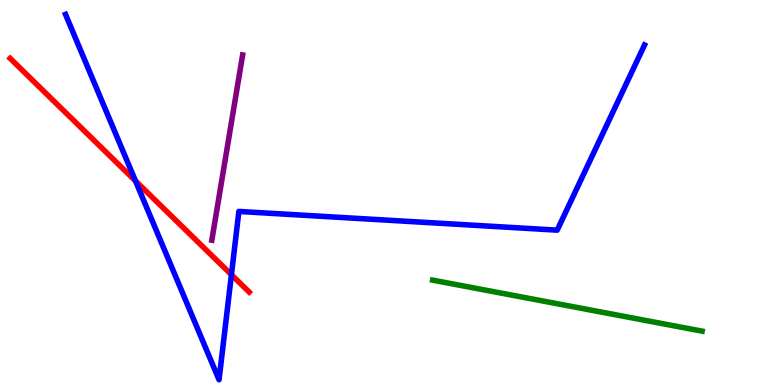[{'lines': ['blue', 'red'], 'intersections': [{'x': 1.75, 'y': 5.3}, {'x': 2.99, 'y': 2.86}]}, {'lines': ['green', 'red'], 'intersections': []}, {'lines': ['purple', 'red'], 'intersections': []}, {'lines': ['blue', 'green'], 'intersections': []}, {'lines': ['blue', 'purple'], 'intersections': []}, {'lines': ['green', 'purple'], 'intersections': []}]